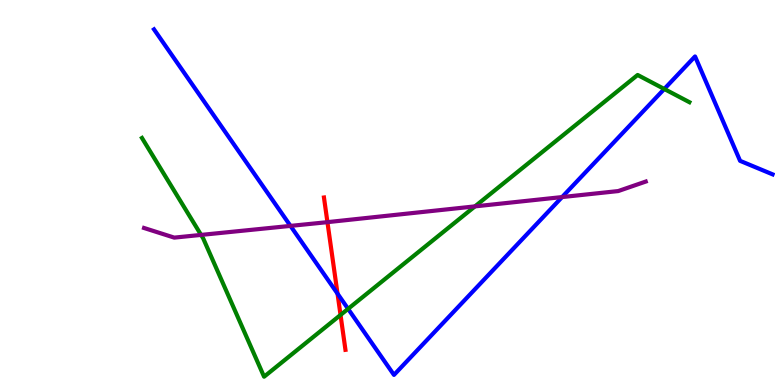[{'lines': ['blue', 'red'], 'intersections': [{'x': 4.36, 'y': 2.37}]}, {'lines': ['green', 'red'], 'intersections': [{'x': 4.39, 'y': 1.82}]}, {'lines': ['purple', 'red'], 'intersections': [{'x': 4.23, 'y': 4.23}]}, {'lines': ['blue', 'green'], 'intersections': [{'x': 4.49, 'y': 1.98}, {'x': 8.57, 'y': 7.69}]}, {'lines': ['blue', 'purple'], 'intersections': [{'x': 3.75, 'y': 4.13}, {'x': 7.25, 'y': 4.88}]}, {'lines': ['green', 'purple'], 'intersections': [{'x': 2.59, 'y': 3.9}, {'x': 6.13, 'y': 4.64}]}]